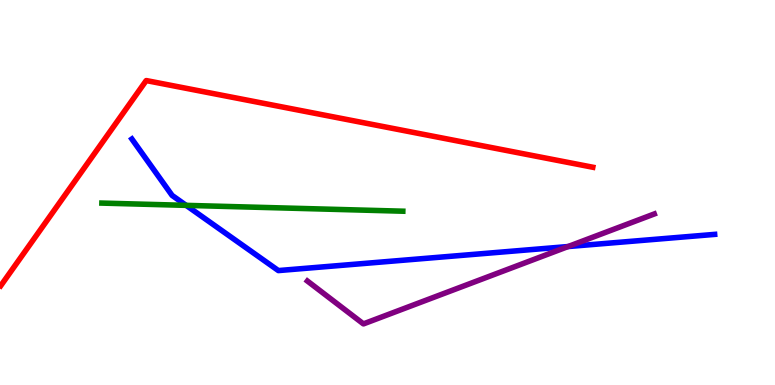[{'lines': ['blue', 'red'], 'intersections': []}, {'lines': ['green', 'red'], 'intersections': []}, {'lines': ['purple', 'red'], 'intersections': []}, {'lines': ['blue', 'green'], 'intersections': [{'x': 2.4, 'y': 4.67}]}, {'lines': ['blue', 'purple'], 'intersections': [{'x': 7.33, 'y': 3.6}]}, {'lines': ['green', 'purple'], 'intersections': []}]